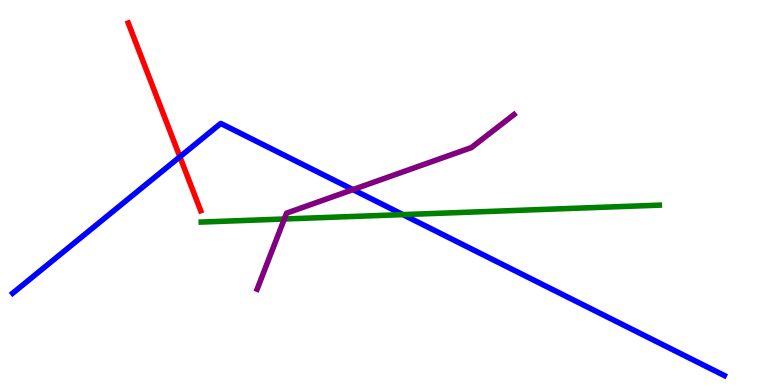[{'lines': ['blue', 'red'], 'intersections': [{'x': 2.32, 'y': 5.93}]}, {'lines': ['green', 'red'], 'intersections': []}, {'lines': ['purple', 'red'], 'intersections': []}, {'lines': ['blue', 'green'], 'intersections': [{'x': 5.2, 'y': 4.43}]}, {'lines': ['blue', 'purple'], 'intersections': [{'x': 4.55, 'y': 5.08}]}, {'lines': ['green', 'purple'], 'intersections': [{'x': 3.67, 'y': 4.31}]}]